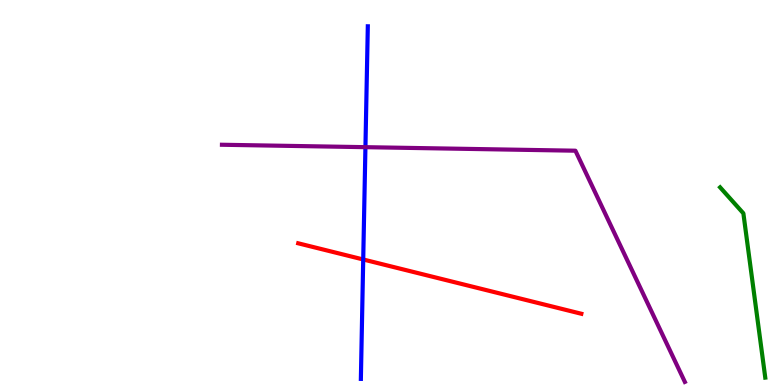[{'lines': ['blue', 'red'], 'intersections': [{'x': 4.69, 'y': 3.26}]}, {'lines': ['green', 'red'], 'intersections': []}, {'lines': ['purple', 'red'], 'intersections': []}, {'lines': ['blue', 'green'], 'intersections': []}, {'lines': ['blue', 'purple'], 'intersections': [{'x': 4.72, 'y': 6.18}]}, {'lines': ['green', 'purple'], 'intersections': []}]